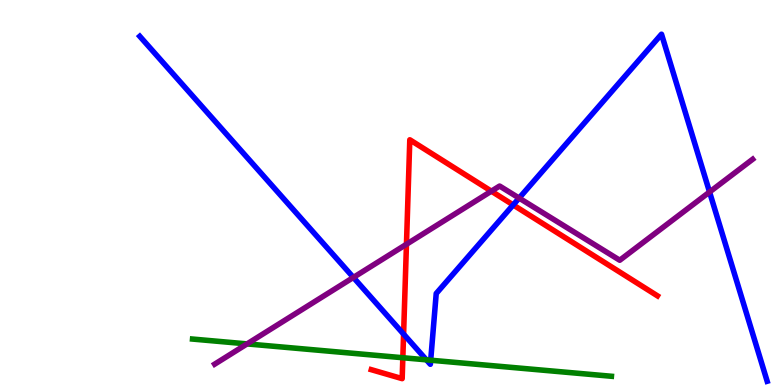[{'lines': ['blue', 'red'], 'intersections': [{'x': 5.21, 'y': 1.32}, {'x': 6.62, 'y': 4.68}]}, {'lines': ['green', 'red'], 'intersections': [{'x': 5.2, 'y': 0.708}]}, {'lines': ['purple', 'red'], 'intersections': [{'x': 5.24, 'y': 3.66}, {'x': 6.34, 'y': 5.03}]}, {'lines': ['blue', 'green'], 'intersections': [{'x': 5.5, 'y': 0.654}, {'x': 5.56, 'y': 0.644}]}, {'lines': ['blue', 'purple'], 'intersections': [{'x': 4.56, 'y': 2.79}, {'x': 6.7, 'y': 4.85}, {'x': 9.16, 'y': 5.01}]}, {'lines': ['green', 'purple'], 'intersections': [{'x': 3.19, 'y': 1.07}]}]